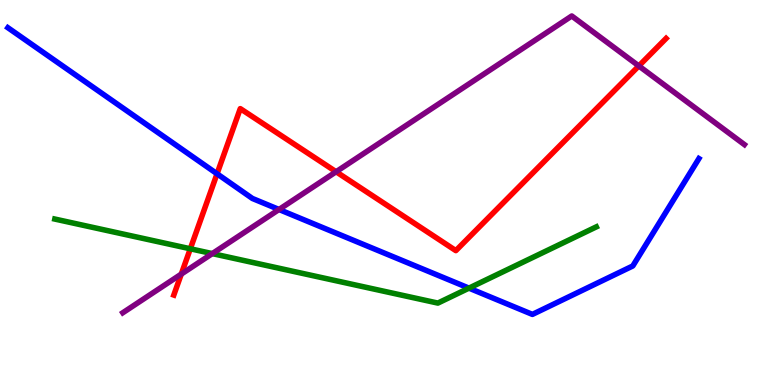[{'lines': ['blue', 'red'], 'intersections': [{'x': 2.8, 'y': 5.49}]}, {'lines': ['green', 'red'], 'intersections': [{'x': 2.46, 'y': 3.54}]}, {'lines': ['purple', 'red'], 'intersections': [{'x': 2.34, 'y': 2.88}, {'x': 4.34, 'y': 5.54}, {'x': 8.24, 'y': 8.29}]}, {'lines': ['blue', 'green'], 'intersections': [{'x': 6.05, 'y': 2.52}]}, {'lines': ['blue', 'purple'], 'intersections': [{'x': 3.6, 'y': 4.56}]}, {'lines': ['green', 'purple'], 'intersections': [{'x': 2.74, 'y': 3.41}]}]